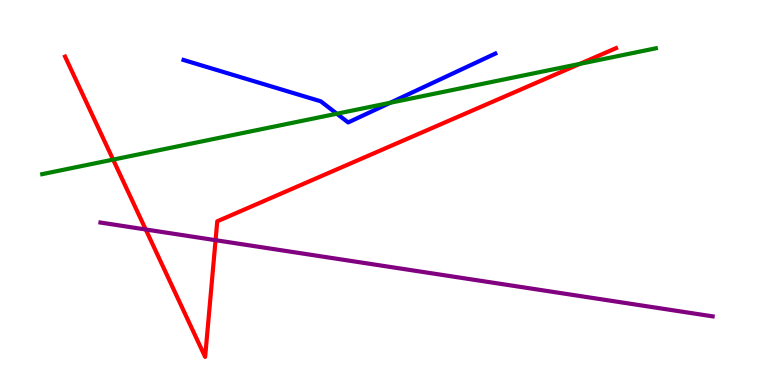[{'lines': ['blue', 'red'], 'intersections': []}, {'lines': ['green', 'red'], 'intersections': [{'x': 1.46, 'y': 5.85}, {'x': 7.48, 'y': 8.34}]}, {'lines': ['purple', 'red'], 'intersections': [{'x': 1.88, 'y': 4.04}, {'x': 2.78, 'y': 3.76}]}, {'lines': ['blue', 'green'], 'intersections': [{'x': 4.35, 'y': 7.05}, {'x': 5.03, 'y': 7.33}]}, {'lines': ['blue', 'purple'], 'intersections': []}, {'lines': ['green', 'purple'], 'intersections': []}]